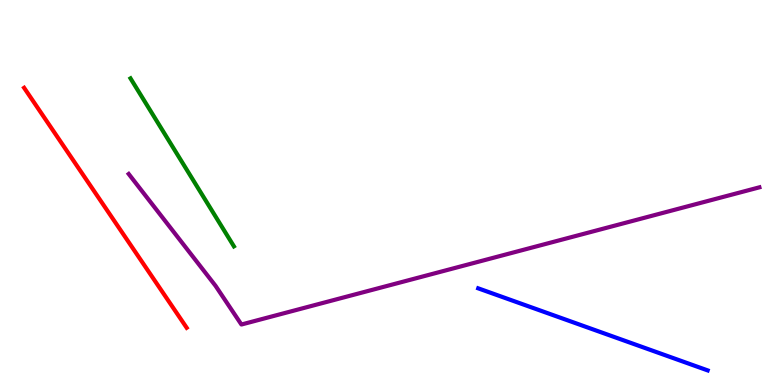[{'lines': ['blue', 'red'], 'intersections': []}, {'lines': ['green', 'red'], 'intersections': []}, {'lines': ['purple', 'red'], 'intersections': []}, {'lines': ['blue', 'green'], 'intersections': []}, {'lines': ['blue', 'purple'], 'intersections': []}, {'lines': ['green', 'purple'], 'intersections': []}]